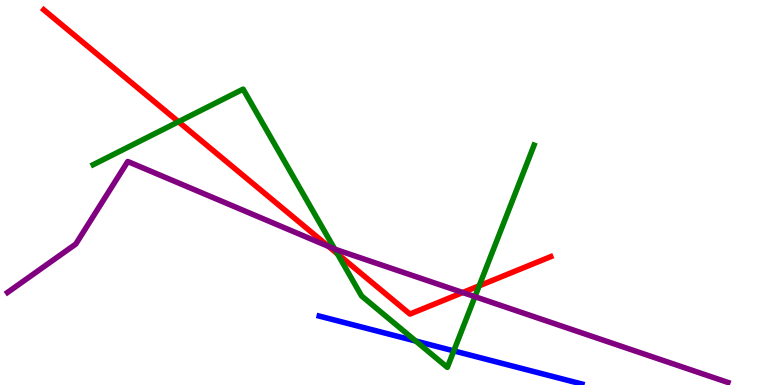[{'lines': ['blue', 'red'], 'intersections': []}, {'lines': ['green', 'red'], 'intersections': [{'x': 2.3, 'y': 6.84}, {'x': 4.35, 'y': 3.41}, {'x': 6.18, 'y': 2.58}]}, {'lines': ['purple', 'red'], 'intersections': [{'x': 4.24, 'y': 3.6}, {'x': 5.97, 'y': 2.4}]}, {'lines': ['blue', 'green'], 'intersections': [{'x': 5.36, 'y': 1.14}, {'x': 5.86, 'y': 0.886}]}, {'lines': ['blue', 'purple'], 'intersections': []}, {'lines': ['green', 'purple'], 'intersections': [{'x': 4.32, 'y': 3.53}, {'x': 6.13, 'y': 2.29}]}]